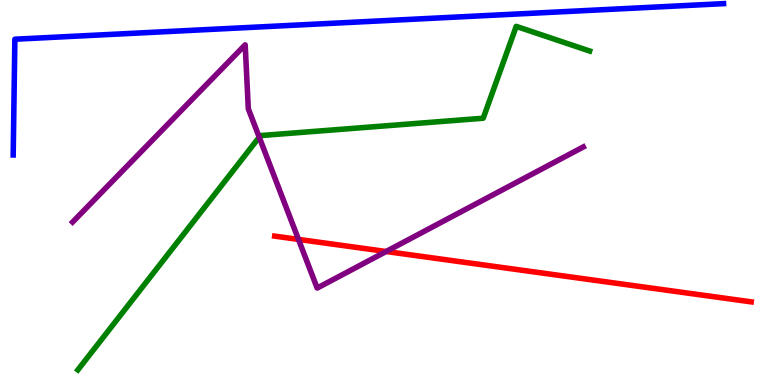[{'lines': ['blue', 'red'], 'intersections': []}, {'lines': ['green', 'red'], 'intersections': []}, {'lines': ['purple', 'red'], 'intersections': [{'x': 3.85, 'y': 3.78}, {'x': 4.98, 'y': 3.47}]}, {'lines': ['blue', 'green'], 'intersections': []}, {'lines': ['blue', 'purple'], 'intersections': []}, {'lines': ['green', 'purple'], 'intersections': [{'x': 3.34, 'y': 6.44}]}]